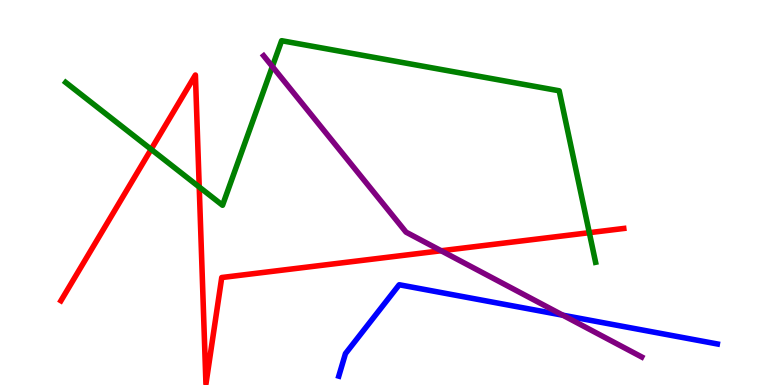[{'lines': ['blue', 'red'], 'intersections': []}, {'lines': ['green', 'red'], 'intersections': [{'x': 1.95, 'y': 6.12}, {'x': 2.57, 'y': 5.14}, {'x': 7.6, 'y': 3.96}]}, {'lines': ['purple', 'red'], 'intersections': [{'x': 5.69, 'y': 3.49}]}, {'lines': ['blue', 'green'], 'intersections': []}, {'lines': ['blue', 'purple'], 'intersections': [{'x': 7.26, 'y': 1.81}]}, {'lines': ['green', 'purple'], 'intersections': [{'x': 3.51, 'y': 8.27}]}]